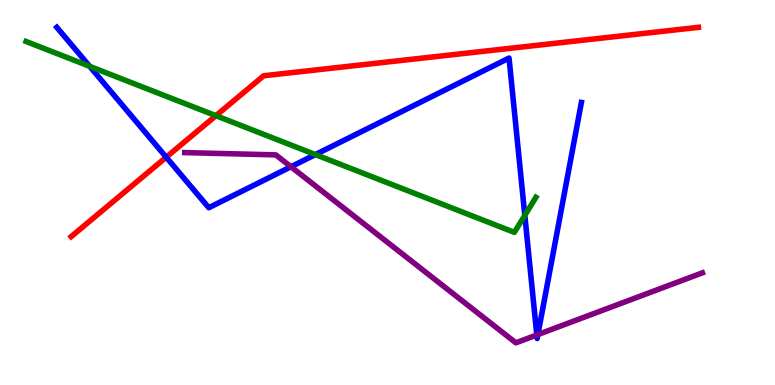[{'lines': ['blue', 'red'], 'intersections': [{'x': 2.14, 'y': 5.92}]}, {'lines': ['green', 'red'], 'intersections': [{'x': 2.79, 'y': 7.0}]}, {'lines': ['purple', 'red'], 'intersections': []}, {'lines': ['blue', 'green'], 'intersections': [{'x': 1.16, 'y': 8.28}, {'x': 4.07, 'y': 5.98}, {'x': 6.77, 'y': 4.41}]}, {'lines': ['blue', 'purple'], 'intersections': [{'x': 3.75, 'y': 5.67}, {'x': 6.93, 'y': 1.3}, {'x': 6.94, 'y': 1.31}]}, {'lines': ['green', 'purple'], 'intersections': []}]